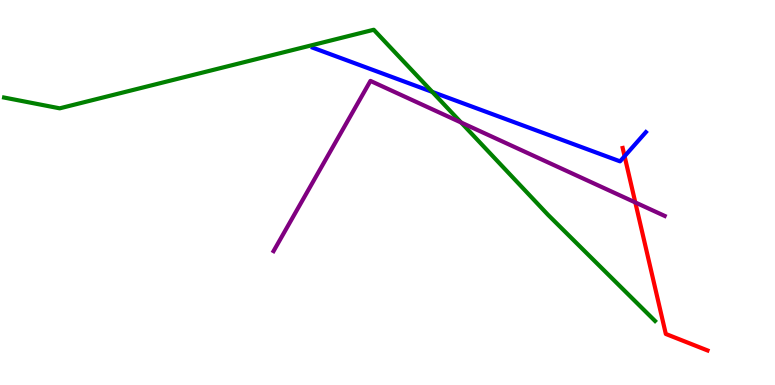[{'lines': ['blue', 'red'], 'intersections': [{'x': 8.06, 'y': 5.94}]}, {'lines': ['green', 'red'], 'intersections': []}, {'lines': ['purple', 'red'], 'intersections': [{'x': 8.2, 'y': 4.74}]}, {'lines': ['blue', 'green'], 'intersections': [{'x': 5.58, 'y': 7.61}]}, {'lines': ['blue', 'purple'], 'intersections': []}, {'lines': ['green', 'purple'], 'intersections': [{'x': 5.95, 'y': 6.82}]}]